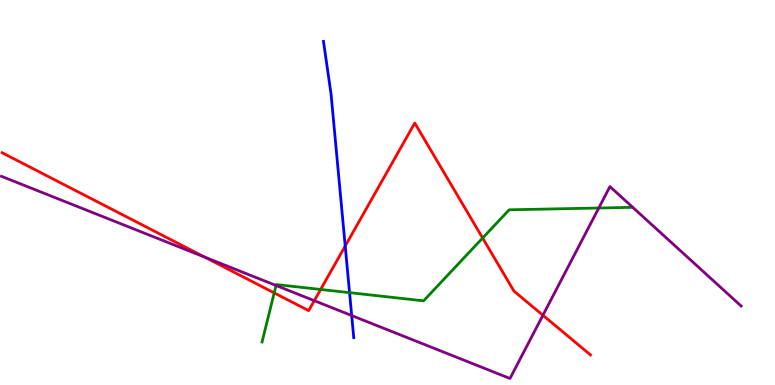[{'lines': ['blue', 'red'], 'intersections': [{'x': 4.45, 'y': 3.61}]}, {'lines': ['green', 'red'], 'intersections': [{'x': 3.54, 'y': 2.39}, {'x': 4.14, 'y': 2.48}, {'x': 6.23, 'y': 3.82}]}, {'lines': ['purple', 'red'], 'intersections': [{'x': 2.64, 'y': 3.32}, {'x': 4.06, 'y': 2.19}, {'x': 7.01, 'y': 1.81}]}, {'lines': ['blue', 'green'], 'intersections': [{'x': 4.51, 'y': 2.4}]}, {'lines': ['blue', 'purple'], 'intersections': [{'x': 4.54, 'y': 1.8}]}, {'lines': ['green', 'purple'], 'intersections': [{'x': 3.56, 'y': 2.59}, {'x': 7.73, 'y': 4.6}]}]